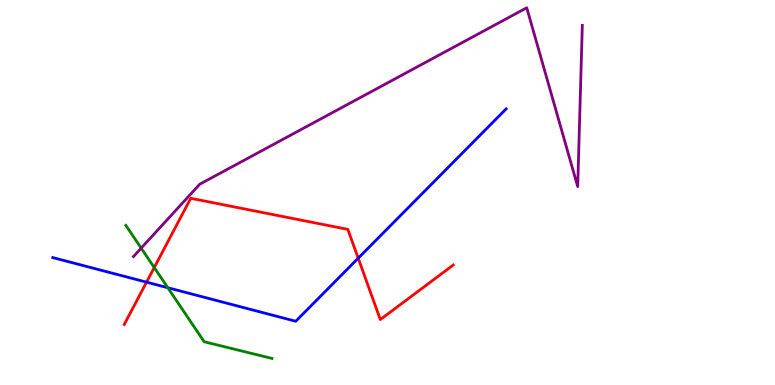[{'lines': ['blue', 'red'], 'intersections': [{'x': 1.89, 'y': 2.67}, {'x': 4.62, 'y': 3.29}]}, {'lines': ['green', 'red'], 'intersections': [{'x': 1.99, 'y': 3.05}]}, {'lines': ['purple', 'red'], 'intersections': []}, {'lines': ['blue', 'green'], 'intersections': [{'x': 2.17, 'y': 2.53}]}, {'lines': ['blue', 'purple'], 'intersections': []}, {'lines': ['green', 'purple'], 'intersections': [{'x': 1.82, 'y': 3.56}]}]